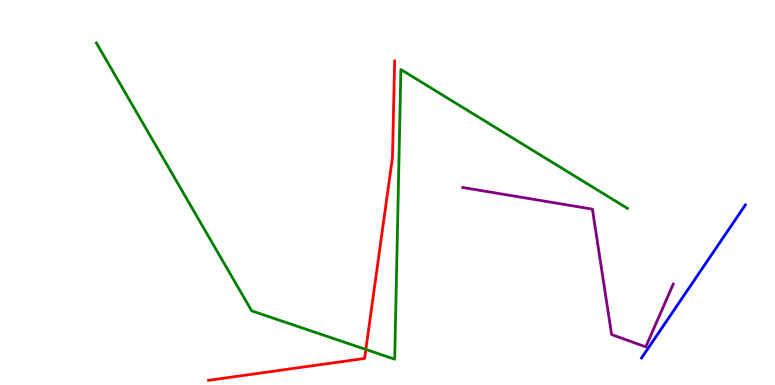[{'lines': ['blue', 'red'], 'intersections': []}, {'lines': ['green', 'red'], 'intersections': [{'x': 4.72, 'y': 0.923}]}, {'lines': ['purple', 'red'], 'intersections': []}, {'lines': ['blue', 'green'], 'intersections': []}, {'lines': ['blue', 'purple'], 'intersections': []}, {'lines': ['green', 'purple'], 'intersections': []}]